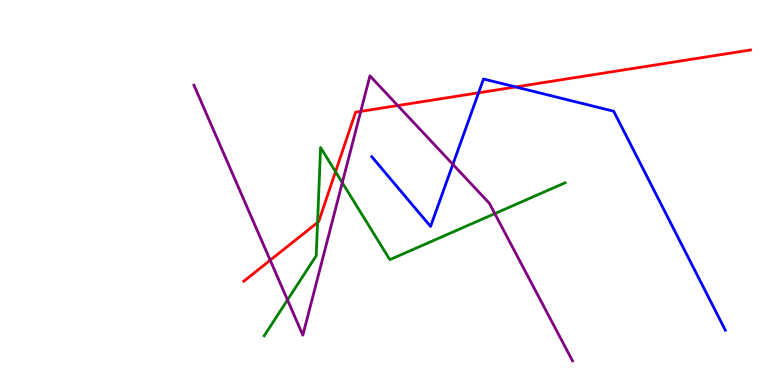[{'lines': ['blue', 'red'], 'intersections': [{'x': 6.17, 'y': 7.59}, {'x': 6.65, 'y': 7.74}]}, {'lines': ['green', 'red'], 'intersections': [{'x': 4.1, 'y': 4.22}, {'x': 4.33, 'y': 5.54}]}, {'lines': ['purple', 'red'], 'intersections': [{'x': 3.49, 'y': 3.24}, {'x': 4.65, 'y': 7.11}, {'x': 5.13, 'y': 7.26}]}, {'lines': ['blue', 'green'], 'intersections': []}, {'lines': ['blue', 'purple'], 'intersections': [{'x': 5.84, 'y': 5.73}]}, {'lines': ['green', 'purple'], 'intersections': [{'x': 3.71, 'y': 2.21}, {'x': 4.42, 'y': 5.26}, {'x': 6.38, 'y': 4.45}]}]